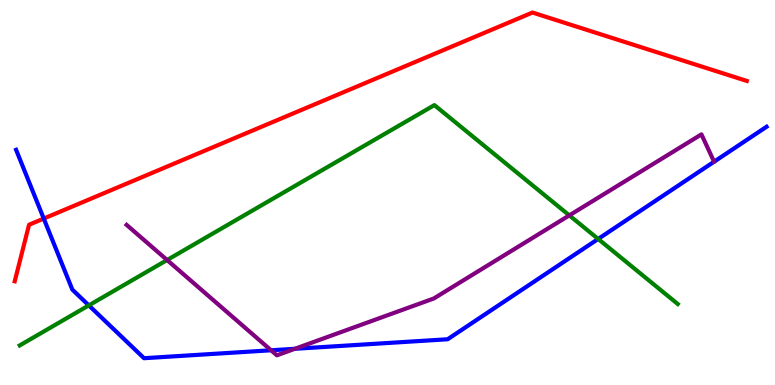[{'lines': ['blue', 'red'], 'intersections': [{'x': 0.565, 'y': 4.32}]}, {'lines': ['green', 'red'], 'intersections': []}, {'lines': ['purple', 'red'], 'intersections': []}, {'lines': ['blue', 'green'], 'intersections': [{'x': 1.15, 'y': 2.07}, {'x': 7.72, 'y': 3.79}]}, {'lines': ['blue', 'purple'], 'intersections': [{'x': 3.5, 'y': 0.902}, {'x': 3.8, 'y': 0.94}]}, {'lines': ['green', 'purple'], 'intersections': [{'x': 2.16, 'y': 3.25}, {'x': 7.35, 'y': 4.41}]}]